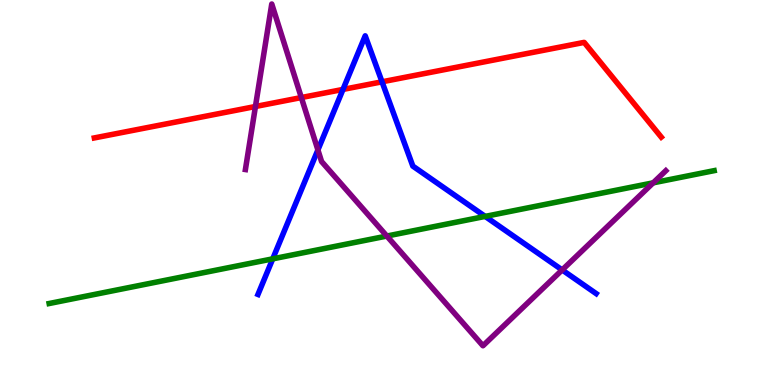[{'lines': ['blue', 'red'], 'intersections': [{'x': 4.43, 'y': 7.68}, {'x': 4.93, 'y': 7.88}]}, {'lines': ['green', 'red'], 'intersections': []}, {'lines': ['purple', 'red'], 'intersections': [{'x': 3.3, 'y': 7.23}, {'x': 3.89, 'y': 7.47}]}, {'lines': ['blue', 'green'], 'intersections': [{'x': 3.52, 'y': 3.28}, {'x': 6.26, 'y': 4.38}]}, {'lines': ['blue', 'purple'], 'intersections': [{'x': 4.1, 'y': 6.11}, {'x': 7.25, 'y': 2.99}]}, {'lines': ['green', 'purple'], 'intersections': [{'x': 4.99, 'y': 3.87}, {'x': 8.43, 'y': 5.25}]}]